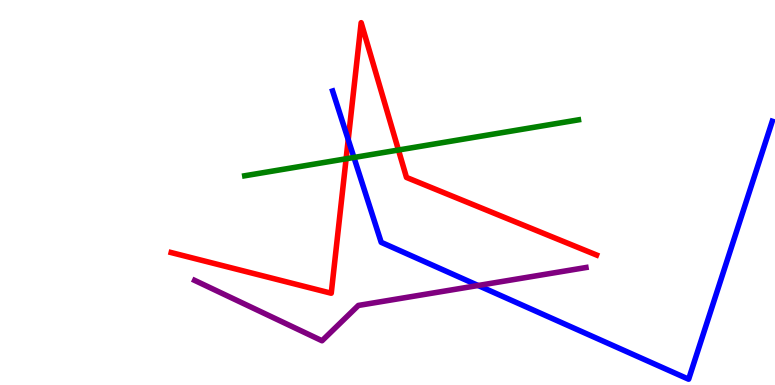[{'lines': ['blue', 'red'], 'intersections': [{'x': 4.49, 'y': 6.37}]}, {'lines': ['green', 'red'], 'intersections': [{'x': 4.47, 'y': 5.88}, {'x': 5.14, 'y': 6.1}]}, {'lines': ['purple', 'red'], 'intersections': []}, {'lines': ['blue', 'green'], 'intersections': [{'x': 4.57, 'y': 5.91}]}, {'lines': ['blue', 'purple'], 'intersections': [{'x': 6.17, 'y': 2.58}]}, {'lines': ['green', 'purple'], 'intersections': []}]